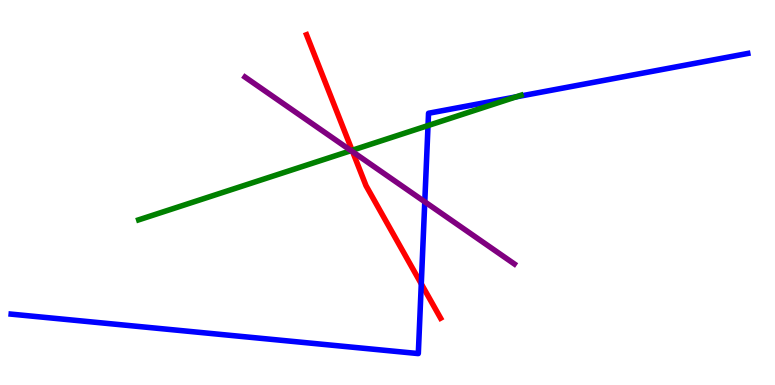[{'lines': ['blue', 'red'], 'intersections': [{'x': 5.44, 'y': 2.63}]}, {'lines': ['green', 'red'], 'intersections': [{'x': 4.54, 'y': 6.1}]}, {'lines': ['purple', 'red'], 'intersections': [{'x': 4.55, 'y': 6.06}]}, {'lines': ['blue', 'green'], 'intersections': [{'x': 5.52, 'y': 6.74}, {'x': 6.66, 'y': 7.48}]}, {'lines': ['blue', 'purple'], 'intersections': [{'x': 5.48, 'y': 4.76}]}, {'lines': ['green', 'purple'], 'intersections': [{'x': 4.53, 'y': 6.09}]}]